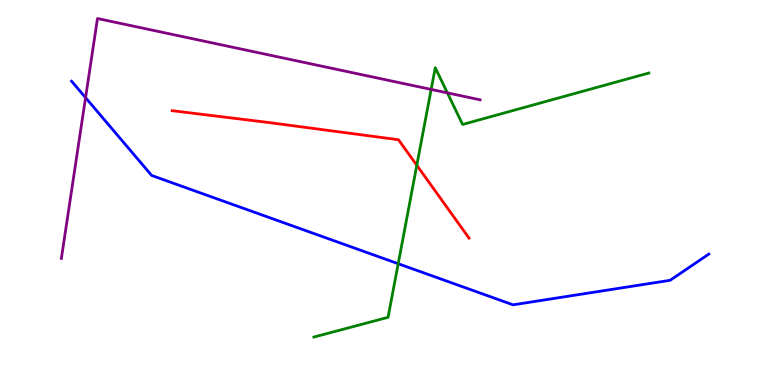[{'lines': ['blue', 'red'], 'intersections': []}, {'lines': ['green', 'red'], 'intersections': [{'x': 5.38, 'y': 5.71}]}, {'lines': ['purple', 'red'], 'intersections': []}, {'lines': ['blue', 'green'], 'intersections': [{'x': 5.14, 'y': 3.15}]}, {'lines': ['blue', 'purple'], 'intersections': [{'x': 1.1, 'y': 7.46}]}, {'lines': ['green', 'purple'], 'intersections': [{'x': 5.56, 'y': 7.68}, {'x': 5.77, 'y': 7.59}]}]